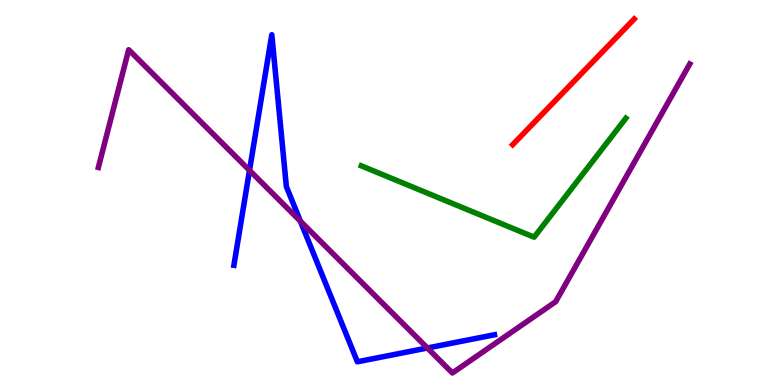[{'lines': ['blue', 'red'], 'intersections': []}, {'lines': ['green', 'red'], 'intersections': []}, {'lines': ['purple', 'red'], 'intersections': []}, {'lines': ['blue', 'green'], 'intersections': []}, {'lines': ['blue', 'purple'], 'intersections': [{'x': 3.22, 'y': 5.57}, {'x': 3.88, 'y': 4.25}, {'x': 5.51, 'y': 0.961}]}, {'lines': ['green', 'purple'], 'intersections': []}]